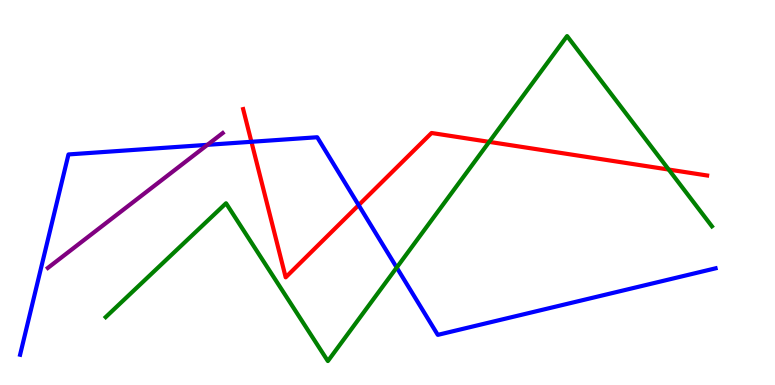[{'lines': ['blue', 'red'], 'intersections': [{'x': 3.24, 'y': 6.32}, {'x': 4.63, 'y': 4.67}]}, {'lines': ['green', 'red'], 'intersections': [{'x': 6.31, 'y': 6.31}, {'x': 8.63, 'y': 5.6}]}, {'lines': ['purple', 'red'], 'intersections': []}, {'lines': ['blue', 'green'], 'intersections': [{'x': 5.12, 'y': 3.05}]}, {'lines': ['blue', 'purple'], 'intersections': [{'x': 2.68, 'y': 6.24}]}, {'lines': ['green', 'purple'], 'intersections': []}]